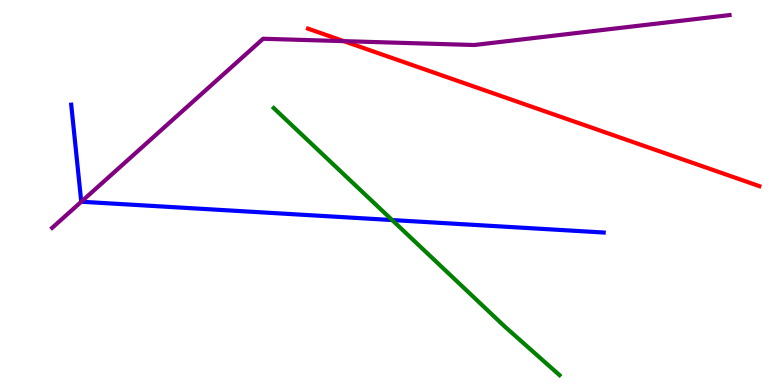[{'lines': ['blue', 'red'], 'intersections': []}, {'lines': ['green', 'red'], 'intersections': []}, {'lines': ['purple', 'red'], 'intersections': [{'x': 4.44, 'y': 8.93}]}, {'lines': ['blue', 'green'], 'intersections': [{'x': 5.06, 'y': 4.28}]}, {'lines': ['blue', 'purple'], 'intersections': [{'x': 1.05, 'y': 4.76}]}, {'lines': ['green', 'purple'], 'intersections': []}]